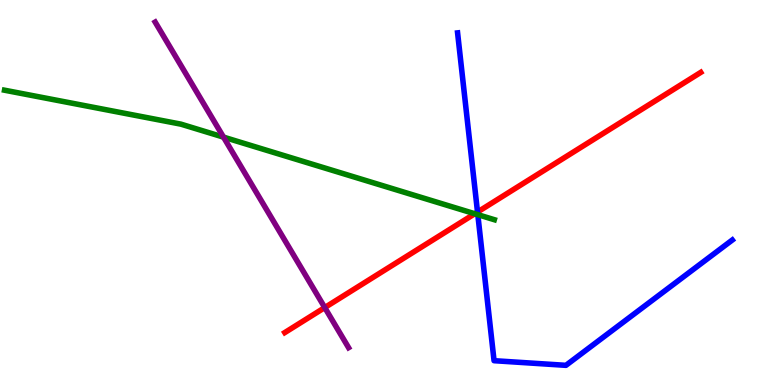[{'lines': ['blue', 'red'], 'intersections': [{'x': 6.16, 'y': 4.49}]}, {'lines': ['green', 'red'], 'intersections': [{'x': 6.13, 'y': 4.45}]}, {'lines': ['purple', 'red'], 'intersections': [{'x': 4.19, 'y': 2.01}]}, {'lines': ['blue', 'green'], 'intersections': [{'x': 6.17, 'y': 4.42}]}, {'lines': ['blue', 'purple'], 'intersections': []}, {'lines': ['green', 'purple'], 'intersections': [{'x': 2.88, 'y': 6.44}]}]